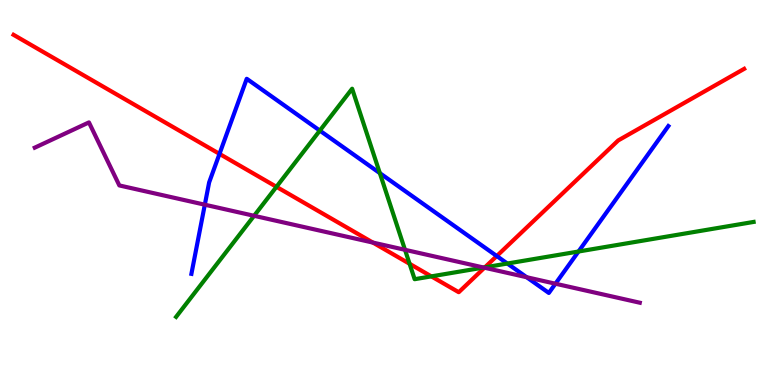[{'lines': ['blue', 'red'], 'intersections': [{'x': 2.83, 'y': 6.0}, {'x': 6.41, 'y': 3.35}]}, {'lines': ['green', 'red'], 'intersections': [{'x': 3.57, 'y': 5.15}, {'x': 5.29, 'y': 3.15}, {'x': 5.57, 'y': 2.82}, {'x': 6.26, 'y': 3.06}]}, {'lines': ['purple', 'red'], 'intersections': [{'x': 4.81, 'y': 3.7}, {'x': 6.25, 'y': 3.05}]}, {'lines': ['blue', 'green'], 'intersections': [{'x': 4.13, 'y': 6.61}, {'x': 4.9, 'y': 5.5}, {'x': 6.55, 'y': 3.16}, {'x': 7.46, 'y': 3.47}]}, {'lines': ['blue', 'purple'], 'intersections': [{'x': 2.64, 'y': 4.68}, {'x': 6.8, 'y': 2.8}, {'x': 7.17, 'y': 2.63}]}, {'lines': ['green', 'purple'], 'intersections': [{'x': 3.28, 'y': 4.39}, {'x': 5.23, 'y': 3.51}, {'x': 6.24, 'y': 3.05}]}]